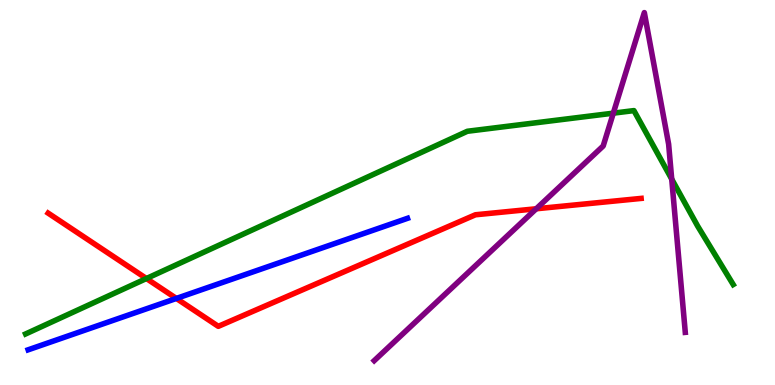[{'lines': ['blue', 'red'], 'intersections': [{'x': 2.28, 'y': 2.25}]}, {'lines': ['green', 'red'], 'intersections': [{'x': 1.89, 'y': 2.77}]}, {'lines': ['purple', 'red'], 'intersections': [{'x': 6.92, 'y': 4.58}]}, {'lines': ['blue', 'green'], 'intersections': []}, {'lines': ['blue', 'purple'], 'intersections': []}, {'lines': ['green', 'purple'], 'intersections': [{'x': 7.91, 'y': 7.06}, {'x': 8.67, 'y': 5.35}]}]